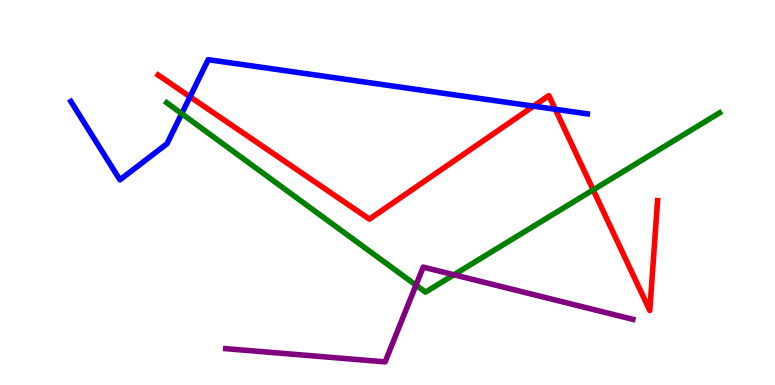[{'lines': ['blue', 'red'], 'intersections': [{'x': 2.45, 'y': 7.49}, {'x': 6.88, 'y': 7.24}, {'x': 7.17, 'y': 7.16}]}, {'lines': ['green', 'red'], 'intersections': [{'x': 7.65, 'y': 5.07}]}, {'lines': ['purple', 'red'], 'intersections': []}, {'lines': ['blue', 'green'], 'intersections': [{'x': 2.34, 'y': 7.05}]}, {'lines': ['blue', 'purple'], 'intersections': []}, {'lines': ['green', 'purple'], 'intersections': [{'x': 5.37, 'y': 2.59}, {'x': 5.86, 'y': 2.86}]}]